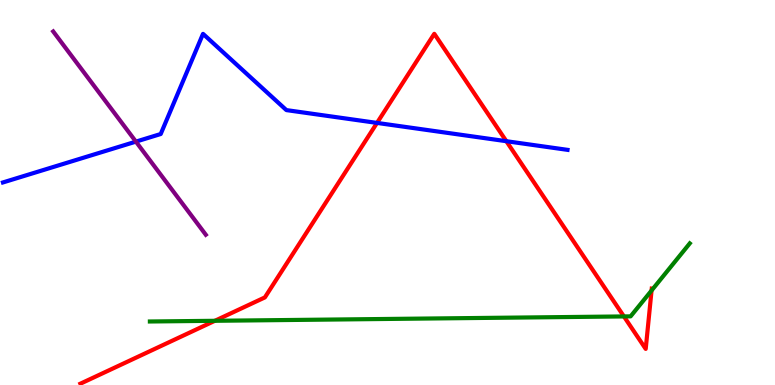[{'lines': ['blue', 'red'], 'intersections': [{'x': 4.86, 'y': 6.81}, {'x': 6.53, 'y': 6.33}]}, {'lines': ['green', 'red'], 'intersections': [{'x': 2.77, 'y': 1.67}, {'x': 8.05, 'y': 1.78}, {'x': 8.41, 'y': 2.45}]}, {'lines': ['purple', 'red'], 'intersections': []}, {'lines': ['blue', 'green'], 'intersections': []}, {'lines': ['blue', 'purple'], 'intersections': [{'x': 1.75, 'y': 6.32}]}, {'lines': ['green', 'purple'], 'intersections': []}]